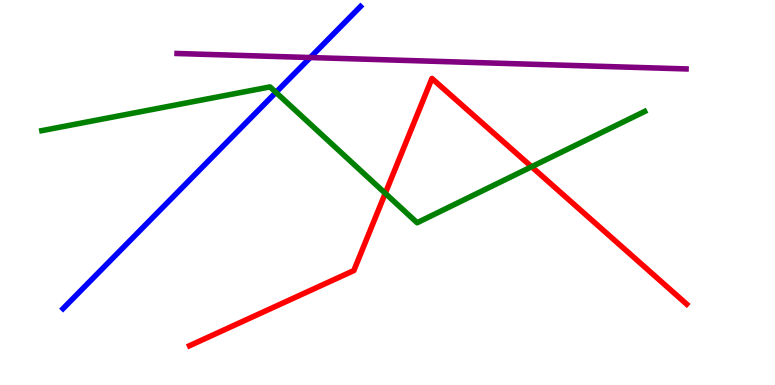[{'lines': ['blue', 'red'], 'intersections': []}, {'lines': ['green', 'red'], 'intersections': [{'x': 4.97, 'y': 4.98}, {'x': 6.86, 'y': 5.67}]}, {'lines': ['purple', 'red'], 'intersections': []}, {'lines': ['blue', 'green'], 'intersections': [{'x': 3.56, 'y': 7.6}]}, {'lines': ['blue', 'purple'], 'intersections': [{'x': 4.0, 'y': 8.51}]}, {'lines': ['green', 'purple'], 'intersections': []}]